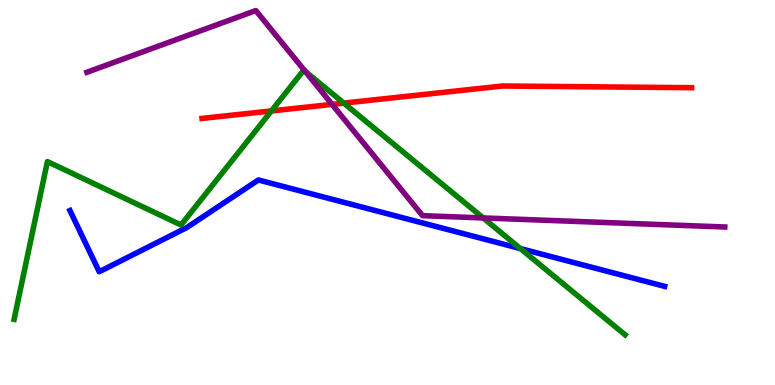[{'lines': ['blue', 'red'], 'intersections': []}, {'lines': ['green', 'red'], 'intersections': [{'x': 3.5, 'y': 7.12}, {'x': 4.44, 'y': 7.32}]}, {'lines': ['purple', 'red'], 'intersections': [{'x': 4.28, 'y': 7.29}]}, {'lines': ['blue', 'green'], 'intersections': [{'x': 6.71, 'y': 3.54}]}, {'lines': ['blue', 'purple'], 'intersections': []}, {'lines': ['green', 'purple'], 'intersections': [{'x': 3.94, 'y': 8.15}, {'x': 6.23, 'y': 4.34}]}]